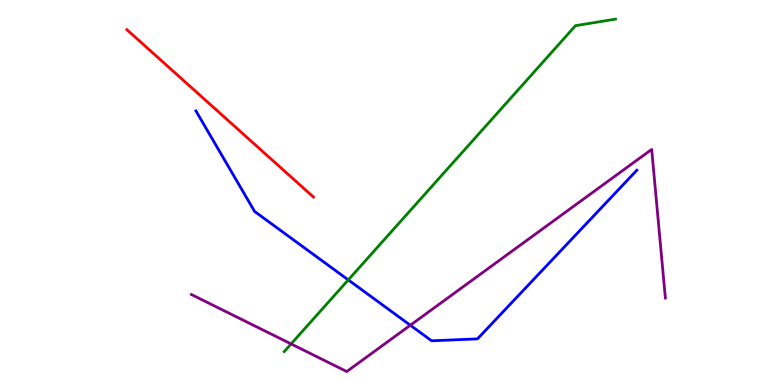[{'lines': ['blue', 'red'], 'intersections': []}, {'lines': ['green', 'red'], 'intersections': []}, {'lines': ['purple', 'red'], 'intersections': []}, {'lines': ['blue', 'green'], 'intersections': [{'x': 4.49, 'y': 2.73}]}, {'lines': ['blue', 'purple'], 'intersections': [{'x': 5.29, 'y': 1.55}]}, {'lines': ['green', 'purple'], 'intersections': [{'x': 3.76, 'y': 1.07}]}]